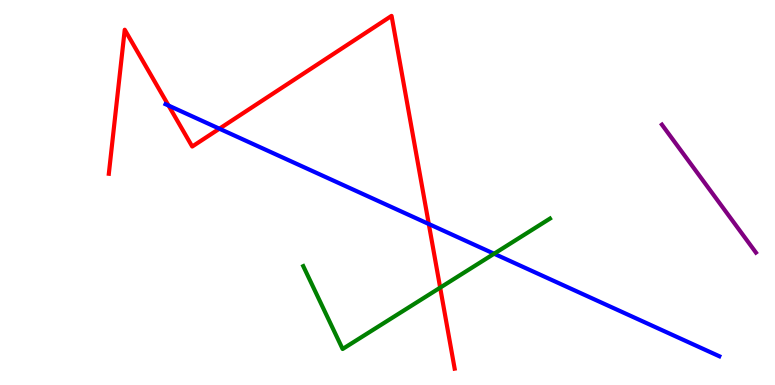[{'lines': ['blue', 'red'], 'intersections': [{'x': 2.17, 'y': 7.26}, {'x': 2.83, 'y': 6.66}, {'x': 5.53, 'y': 4.18}]}, {'lines': ['green', 'red'], 'intersections': [{'x': 5.68, 'y': 2.53}]}, {'lines': ['purple', 'red'], 'intersections': []}, {'lines': ['blue', 'green'], 'intersections': [{'x': 6.38, 'y': 3.41}]}, {'lines': ['blue', 'purple'], 'intersections': []}, {'lines': ['green', 'purple'], 'intersections': []}]